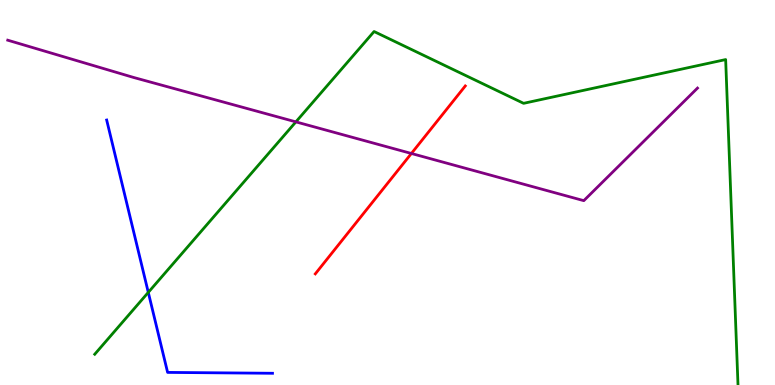[{'lines': ['blue', 'red'], 'intersections': []}, {'lines': ['green', 'red'], 'intersections': []}, {'lines': ['purple', 'red'], 'intersections': [{'x': 5.31, 'y': 6.01}]}, {'lines': ['blue', 'green'], 'intersections': [{'x': 1.91, 'y': 2.41}]}, {'lines': ['blue', 'purple'], 'intersections': []}, {'lines': ['green', 'purple'], 'intersections': [{'x': 3.82, 'y': 6.83}]}]